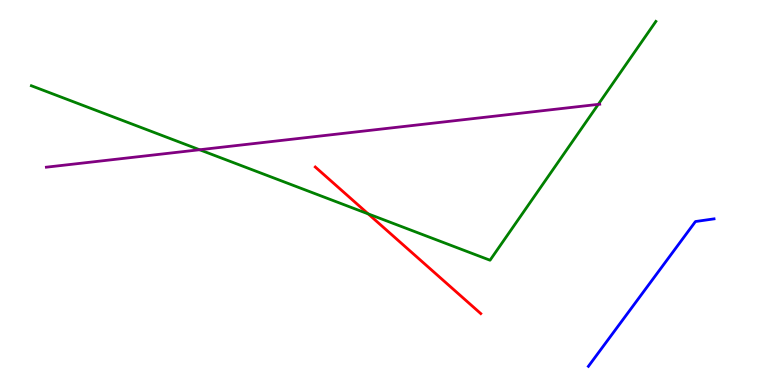[{'lines': ['blue', 'red'], 'intersections': []}, {'lines': ['green', 'red'], 'intersections': [{'x': 4.75, 'y': 4.44}]}, {'lines': ['purple', 'red'], 'intersections': []}, {'lines': ['blue', 'green'], 'intersections': []}, {'lines': ['blue', 'purple'], 'intersections': []}, {'lines': ['green', 'purple'], 'intersections': [{'x': 2.58, 'y': 6.11}, {'x': 7.72, 'y': 7.29}]}]